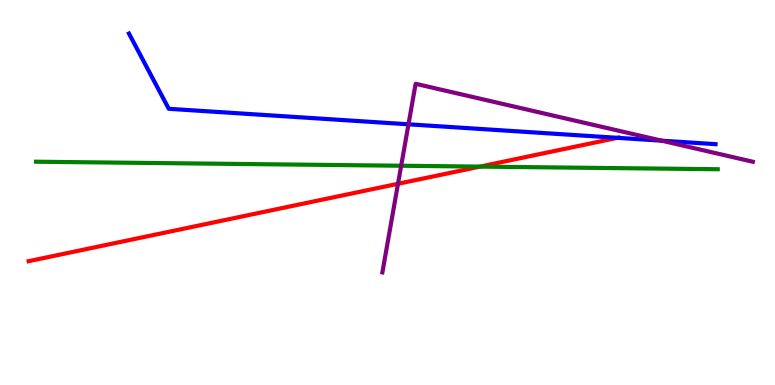[{'lines': ['blue', 'red'], 'intersections': [{'x': 7.97, 'y': 6.42}]}, {'lines': ['green', 'red'], 'intersections': [{'x': 6.19, 'y': 5.67}]}, {'lines': ['purple', 'red'], 'intersections': [{'x': 5.14, 'y': 5.23}]}, {'lines': ['blue', 'green'], 'intersections': []}, {'lines': ['blue', 'purple'], 'intersections': [{'x': 5.27, 'y': 6.77}, {'x': 8.54, 'y': 6.35}]}, {'lines': ['green', 'purple'], 'intersections': [{'x': 5.18, 'y': 5.69}]}]